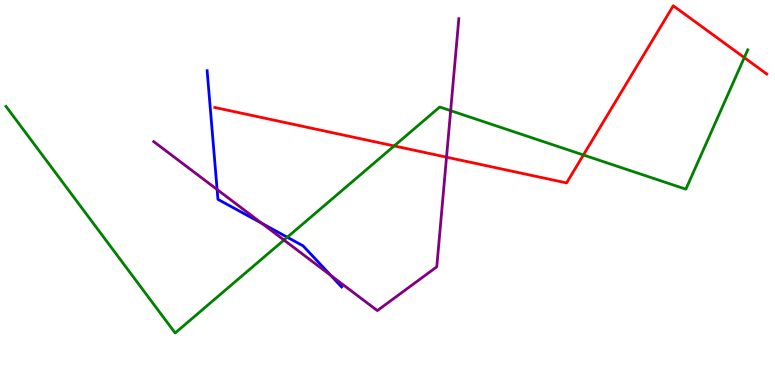[{'lines': ['blue', 'red'], 'intersections': []}, {'lines': ['green', 'red'], 'intersections': [{'x': 5.09, 'y': 6.21}, {'x': 7.53, 'y': 5.97}, {'x': 9.6, 'y': 8.5}]}, {'lines': ['purple', 'red'], 'intersections': [{'x': 5.76, 'y': 5.92}]}, {'lines': ['blue', 'green'], 'intersections': [{'x': 3.71, 'y': 3.84}]}, {'lines': ['blue', 'purple'], 'intersections': [{'x': 2.8, 'y': 5.08}, {'x': 3.38, 'y': 4.2}, {'x': 4.27, 'y': 2.84}]}, {'lines': ['green', 'purple'], 'intersections': [{'x': 3.66, 'y': 3.76}, {'x': 5.81, 'y': 7.13}]}]